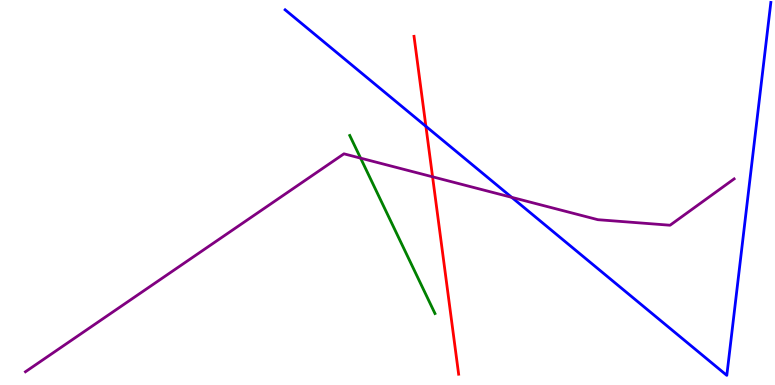[{'lines': ['blue', 'red'], 'intersections': [{'x': 5.5, 'y': 6.72}]}, {'lines': ['green', 'red'], 'intersections': []}, {'lines': ['purple', 'red'], 'intersections': [{'x': 5.58, 'y': 5.41}]}, {'lines': ['blue', 'green'], 'intersections': []}, {'lines': ['blue', 'purple'], 'intersections': [{'x': 6.6, 'y': 4.87}]}, {'lines': ['green', 'purple'], 'intersections': [{'x': 4.65, 'y': 5.89}]}]